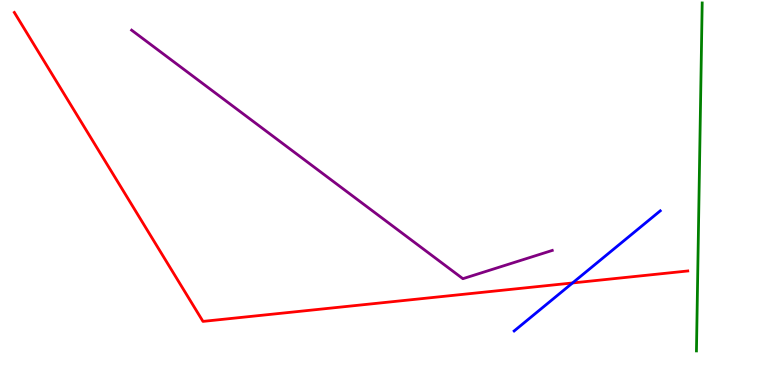[{'lines': ['blue', 'red'], 'intersections': [{'x': 7.39, 'y': 2.65}]}, {'lines': ['green', 'red'], 'intersections': []}, {'lines': ['purple', 'red'], 'intersections': []}, {'lines': ['blue', 'green'], 'intersections': []}, {'lines': ['blue', 'purple'], 'intersections': []}, {'lines': ['green', 'purple'], 'intersections': []}]